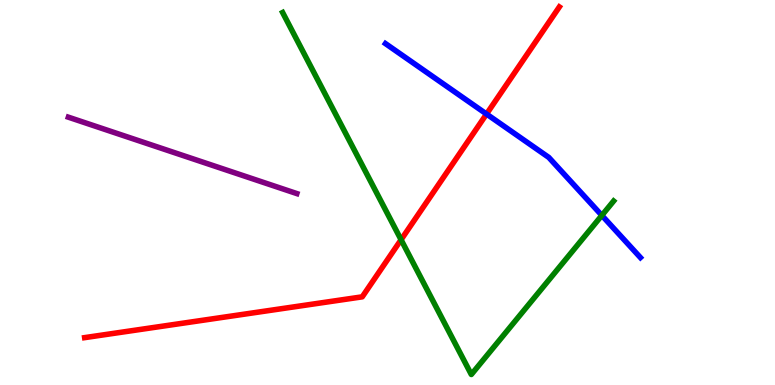[{'lines': ['blue', 'red'], 'intersections': [{'x': 6.28, 'y': 7.04}]}, {'lines': ['green', 'red'], 'intersections': [{'x': 5.18, 'y': 3.77}]}, {'lines': ['purple', 'red'], 'intersections': []}, {'lines': ['blue', 'green'], 'intersections': [{'x': 7.77, 'y': 4.41}]}, {'lines': ['blue', 'purple'], 'intersections': []}, {'lines': ['green', 'purple'], 'intersections': []}]